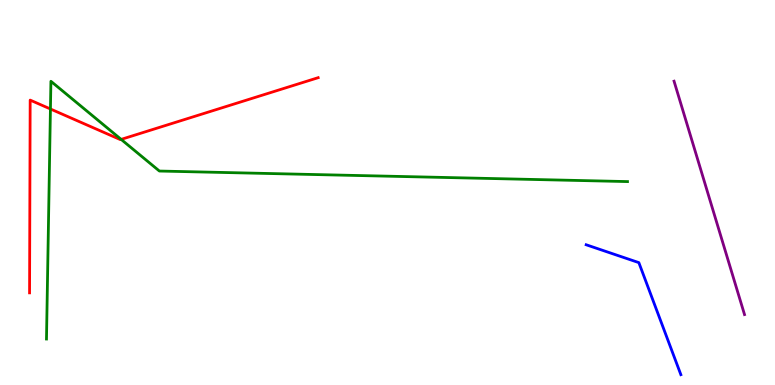[{'lines': ['blue', 'red'], 'intersections': []}, {'lines': ['green', 'red'], 'intersections': [{'x': 0.651, 'y': 7.17}, {'x': 1.56, 'y': 6.38}]}, {'lines': ['purple', 'red'], 'intersections': []}, {'lines': ['blue', 'green'], 'intersections': []}, {'lines': ['blue', 'purple'], 'intersections': []}, {'lines': ['green', 'purple'], 'intersections': []}]